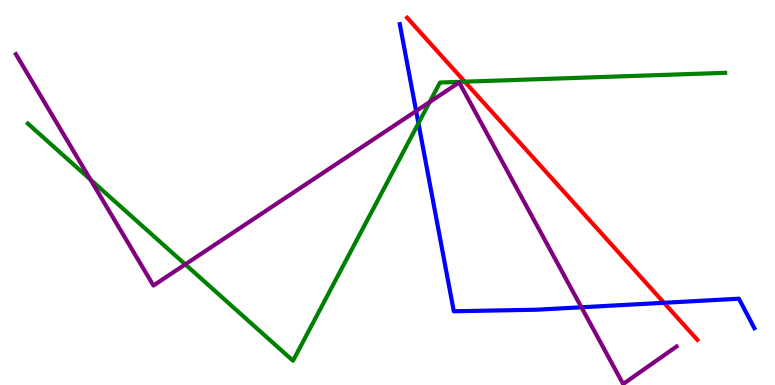[{'lines': ['blue', 'red'], 'intersections': [{'x': 8.57, 'y': 2.14}]}, {'lines': ['green', 'red'], 'intersections': [{'x': 6.0, 'y': 7.88}]}, {'lines': ['purple', 'red'], 'intersections': []}, {'lines': ['blue', 'green'], 'intersections': [{'x': 5.4, 'y': 6.8}]}, {'lines': ['blue', 'purple'], 'intersections': [{'x': 5.37, 'y': 7.12}, {'x': 7.5, 'y': 2.02}]}, {'lines': ['green', 'purple'], 'intersections': [{'x': 1.17, 'y': 5.34}, {'x': 2.39, 'y': 3.13}, {'x': 5.54, 'y': 7.35}]}]